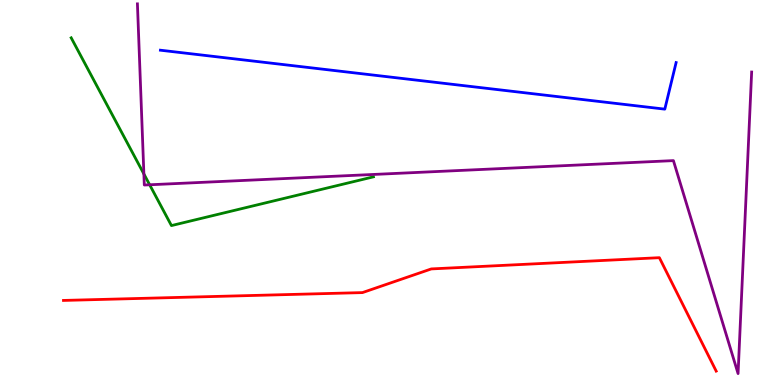[{'lines': ['blue', 'red'], 'intersections': []}, {'lines': ['green', 'red'], 'intersections': []}, {'lines': ['purple', 'red'], 'intersections': []}, {'lines': ['blue', 'green'], 'intersections': []}, {'lines': ['blue', 'purple'], 'intersections': []}, {'lines': ['green', 'purple'], 'intersections': [{'x': 1.86, 'y': 5.48}, {'x': 1.93, 'y': 5.2}]}]